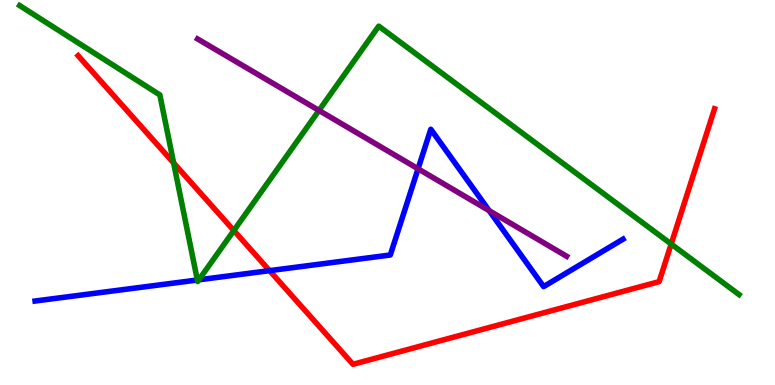[{'lines': ['blue', 'red'], 'intersections': [{'x': 3.48, 'y': 2.97}]}, {'lines': ['green', 'red'], 'intersections': [{'x': 2.24, 'y': 5.77}, {'x': 3.02, 'y': 4.01}, {'x': 8.66, 'y': 3.66}]}, {'lines': ['purple', 'red'], 'intersections': []}, {'lines': ['blue', 'green'], 'intersections': [{'x': 2.55, 'y': 2.73}, {'x': 2.57, 'y': 2.73}]}, {'lines': ['blue', 'purple'], 'intersections': [{'x': 5.39, 'y': 5.62}, {'x': 6.31, 'y': 4.53}]}, {'lines': ['green', 'purple'], 'intersections': [{'x': 4.12, 'y': 7.13}]}]